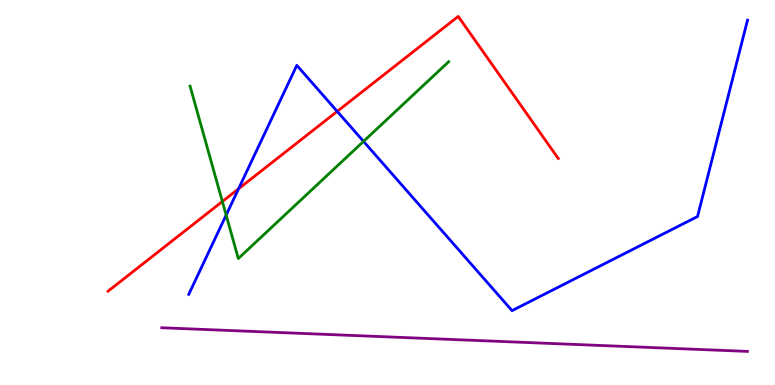[{'lines': ['blue', 'red'], 'intersections': [{'x': 3.08, 'y': 5.1}, {'x': 4.35, 'y': 7.11}]}, {'lines': ['green', 'red'], 'intersections': [{'x': 2.87, 'y': 4.77}]}, {'lines': ['purple', 'red'], 'intersections': []}, {'lines': ['blue', 'green'], 'intersections': [{'x': 2.92, 'y': 4.41}, {'x': 4.69, 'y': 6.33}]}, {'lines': ['blue', 'purple'], 'intersections': []}, {'lines': ['green', 'purple'], 'intersections': []}]